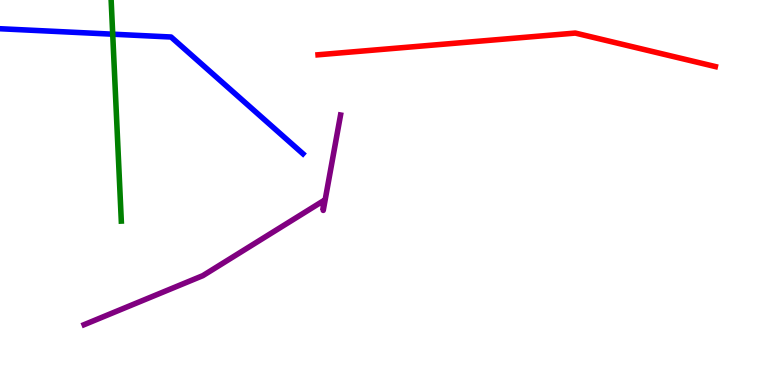[{'lines': ['blue', 'red'], 'intersections': []}, {'lines': ['green', 'red'], 'intersections': []}, {'lines': ['purple', 'red'], 'intersections': []}, {'lines': ['blue', 'green'], 'intersections': [{'x': 1.45, 'y': 9.11}]}, {'lines': ['blue', 'purple'], 'intersections': []}, {'lines': ['green', 'purple'], 'intersections': []}]